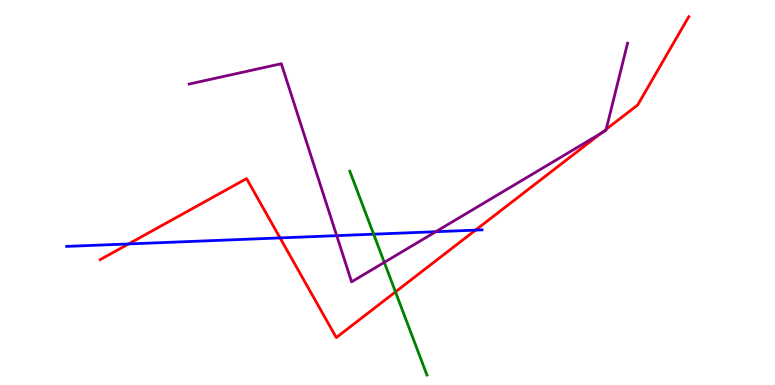[{'lines': ['blue', 'red'], 'intersections': [{'x': 1.66, 'y': 3.66}, {'x': 3.61, 'y': 3.82}, {'x': 6.14, 'y': 4.02}]}, {'lines': ['green', 'red'], 'intersections': [{'x': 5.1, 'y': 2.42}]}, {'lines': ['purple', 'red'], 'intersections': [{'x': 7.75, 'y': 6.54}, {'x': 7.82, 'y': 6.64}]}, {'lines': ['blue', 'green'], 'intersections': [{'x': 4.82, 'y': 3.92}]}, {'lines': ['blue', 'purple'], 'intersections': [{'x': 4.34, 'y': 3.88}, {'x': 5.62, 'y': 3.98}]}, {'lines': ['green', 'purple'], 'intersections': [{'x': 4.96, 'y': 3.19}]}]